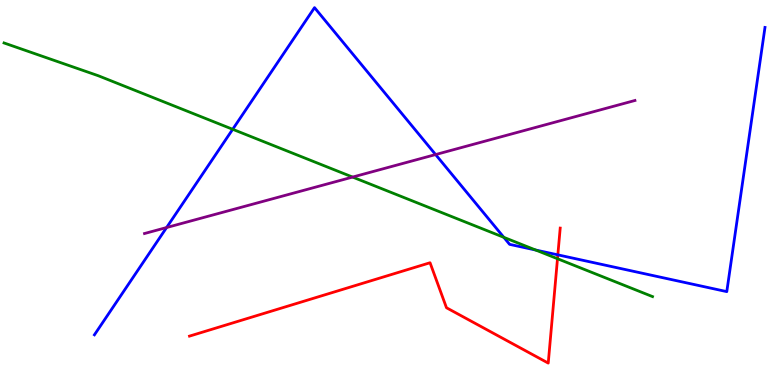[{'lines': ['blue', 'red'], 'intersections': [{'x': 7.2, 'y': 3.38}]}, {'lines': ['green', 'red'], 'intersections': [{'x': 7.19, 'y': 3.28}]}, {'lines': ['purple', 'red'], 'intersections': []}, {'lines': ['blue', 'green'], 'intersections': [{'x': 3.0, 'y': 6.64}, {'x': 6.5, 'y': 3.84}, {'x': 6.91, 'y': 3.51}]}, {'lines': ['blue', 'purple'], 'intersections': [{'x': 2.15, 'y': 4.09}, {'x': 5.62, 'y': 5.99}]}, {'lines': ['green', 'purple'], 'intersections': [{'x': 4.55, 'y': 5.4}]}]